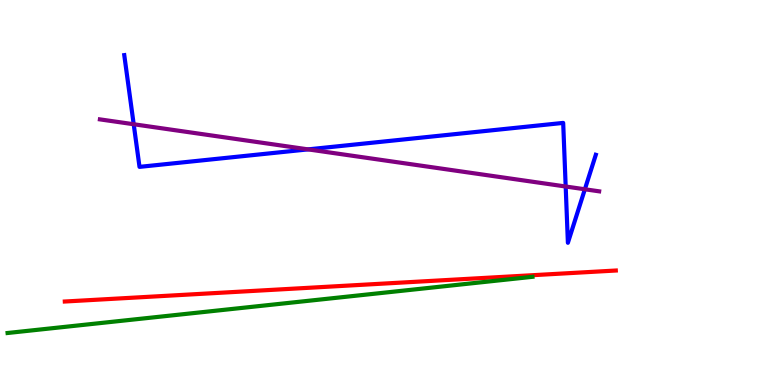[{'lines': ['blue', 'red'], 'intersections': []}, {'lines': ['green', 'red'], 'intersections': []}, {'lines': ['purple', 'red'], 'intersections': []}, {'lines': ['blue', 'green'], 'intersections': []}, {'lines': ['blue', 'purple'], 'intersections': [{'x': 1.73, 'y': 6.77}, {'x': 3.98, 'y': 6.12}, {'x': 7.3, 'y': 5.16}, {'x': 7.55, 'y': 5.08}]}, {'lines': ['green', 'purple'], 'intersections': []}]